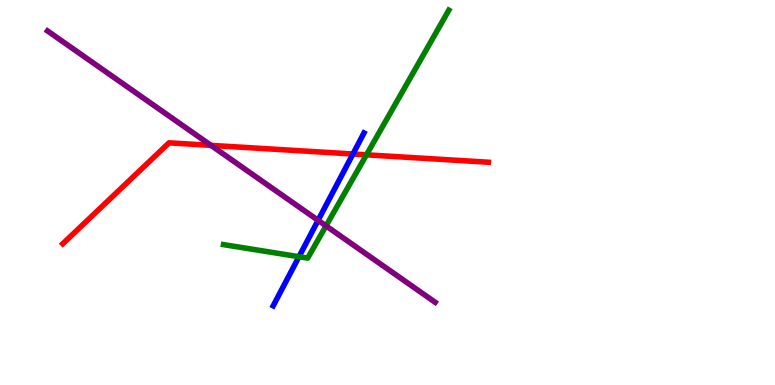[{'lines': ['blue', 'red'], 'intersections': [{'x': 4.55, 'y': 6.0}]}, {'lines': ['green', 'red'], 'intersections': [{'x': 4.73, 'y': 5.98}]}, {'lines': ['purple', 'red'], 'intersections': [{'x': 2.72, 'y': 6.22}]}, {'lines': ['blue', 'green'], 'intersections': [{'x': 3.86, 'y': 3.33}]}, {'lines': ['blue', 'purple'], 'intersections': [{'x': 4.1, 'y': 4.28}]}, {'lines': ['green', 'purple'], 'intersections': [{'x': 4.21, 'y': 4.13}]}]